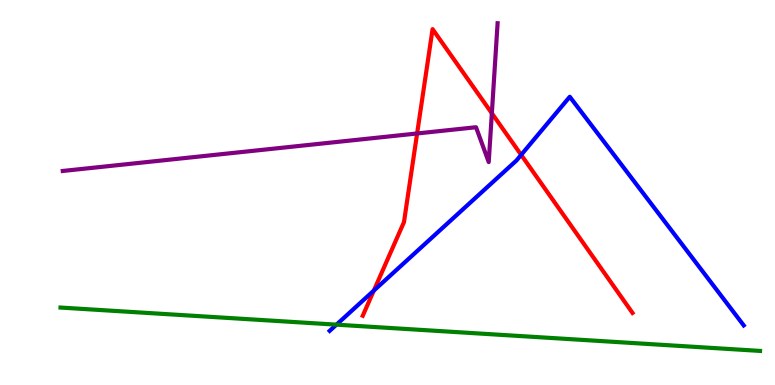[{'lines': ['blue', 'red'], 'intersections': [{'x': 4.82, 'y': 2.45}, {'x': 6.72, 'y': 5.98}]}, {'lines': ['green', 'red'], 'intersections': []}, {'lines': ['purple', 'red'], 'intersections': [{'x': 5.38, 'y': 6.53}, {'x': 6.35, 'y': 7.06}]}, {'lines': ['blue', 'green'], 'intersections': [{'x': 4.34, 'y': 1.57}]}, {'lines': ['blue', 'purple'], 'intersections': []}, {'lines': ['green', 'purple'], 'intersections': []}]